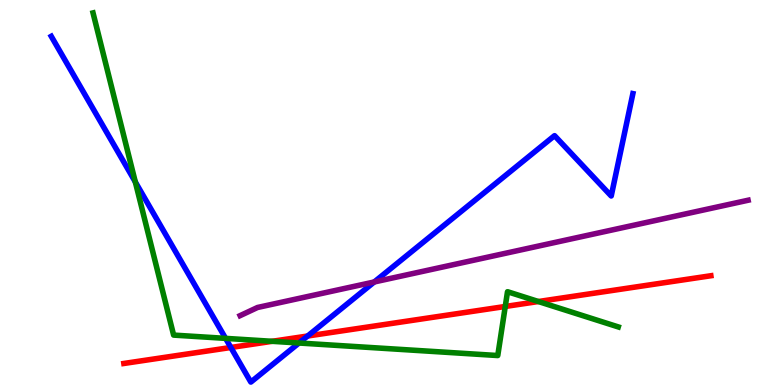[{'lines': ['blue', 'red'], 'intersections': [{'x': 2.98, 'y': 0.974}, {'x': 3.97, 'y': 1.27}]}, {'lines': ['green', 'red'], 'intersections': [{'x': 3.51, 'y': 1.13}, {'x': 6.52, 'y': 2.04}, {'x': 6.95, 'y': 2.17}]}, {'lines': ['purple', 'red'], 'intersections': []}, {'lines': ['blue', 'green'], 'intersections': [{'x': 1.75, 'y': 5.27}, {'x': 2.91, 'y': 1.21}, {'x': 3.86, 'y': 1.09}]}, {'lines': ['blue', 'purple'], 'intersections': [{'x': 4.83, 'y': 2.68}]}, {'lines': ['green', 'purple'], 'intersections': []}]